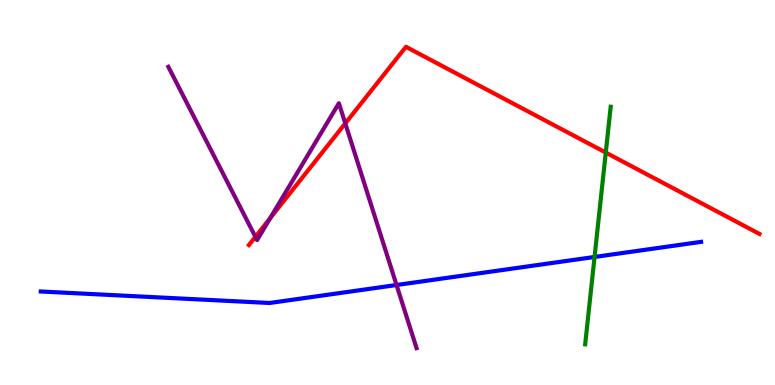[{'lines': ['blue', 'red'], 'intersections': []}, {'lines': ['green', 'red'], 'intersections': [{'x': 7.82, 'y': 6.04}]}, {'lines': ['purple', 'red'], 'intersections': [{'x': 3.3, 'y': 3.85}, {'x': 3.49, 'y': 4.33}, {'x': 4.46, 'y': 6.8}]}, {'lines': ['blue', 'green'], 'intersections': [{'x': 7.67, 'y': 3.33}]}, {'lines': ['blue', 'purple'], 'intersections': [{'x': 5.12, 'y': 2.6}]}, {'lines': ['green', 'purple'], 'intersections': []}]